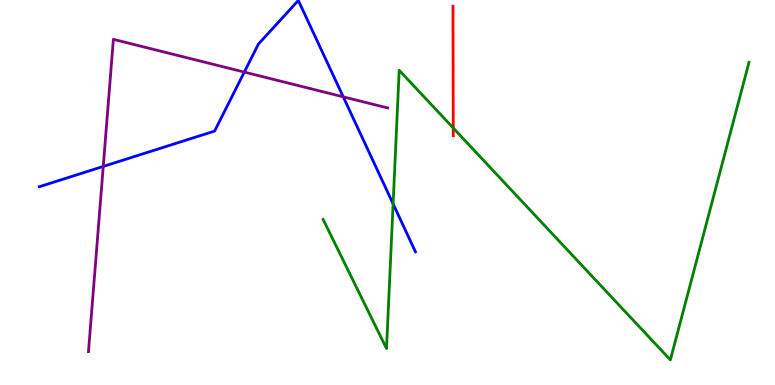[{'lines': ['blue', 'red'], 'intersections': []}, {'lines': ['green', 'red'], 'intersections': [{'x': 5.85, 'y': 6.67}]}, {'lines': ['purple', 'red'], 'intersections': []}, {'lines': ['blue', 'green'], 'intersections': [{'x': 5.07, 'y': 4.71}]}, {'lines': ['blue', 'purple'], 'intersections': [{'x': 1.33, 'y': 5.68}, {'x': 3.15, 'y': 8.13}, {'x': 4.43, 'y': 7.48}]}, {'lines': ['green', 'purple'], 'intersections': []}]